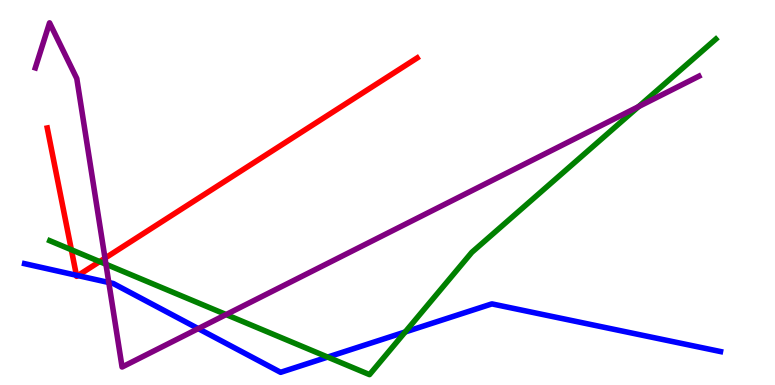[{'lines': ['blue', 'red'], 'intersections': [{'x': 0.986, 'y': 2.85}, {'x': 1.0, 'y': 2.84}]}, {'lines': ['green', 'red'], 'intersections': [{'x': 0.921, 'y': 3.51}, {'x': 1.29, 'y': 3.21}]}, {'lines': ['purple', 'red'], 'intersections': [{'x': 1.35, 'y': 3.29}]}, {'lines': ['blue', 'green'], 'intersections': [{'x': 4.23, 'y': 0.725}, {'x': 5.23, 'y': 1.38}]}, {'lines': ['blue', 'purple'], 'intersections': [{'x': 1.4, 'y': 2.66}, {'x': 2.56, 'y': 1.46}]}, {'lines': ['green', 'purple'], 'intersections': [{'x': 1.37, 'y': 3.14}, {'x': 2.92, 'y': 1.83}, {'x': 8.24, 'y': 7.23}]}]